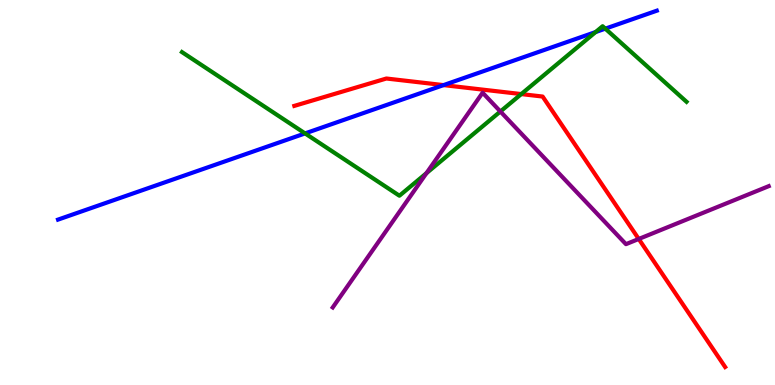[{'lines': ['blue', 'red'], 'intersections': [{'x': 5.72, 'y': 7.79}]}, {'lines': ['green', 'red'], 'intersections': [{'x': 6.73, 'y': 7.56}]}, {'lines': ['purple', 'red'], 'intersections': [{'x': 8.24, 'y': 3.79}]}, {'lines': ['blue', 'green'], 'intersections': [{'x': 3.94, 'y': 6.53}, {'x': 7.69, 'y': 9.17}, {'x': 7.81, 'y': 9.26}]}, {'lines': ['blue', 'purple'], 'intersections': []}, {'lines': ['green', 'purple'], 'intersections': [{'x': 5.5, 'y': 5.5}, {'x': 6.46, 'y': 7.1}]}]